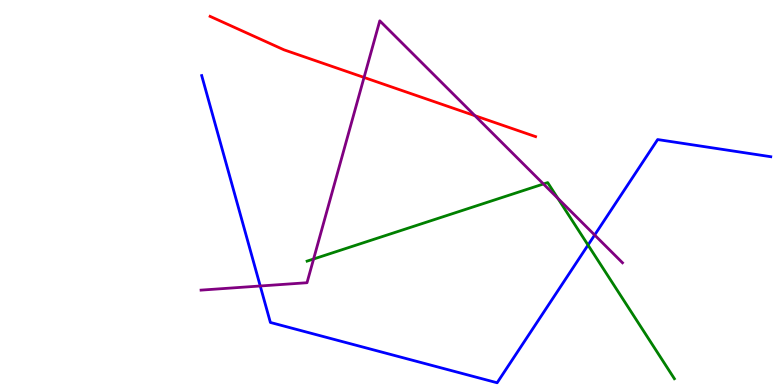[{'lines': ['blue', 'red'], 'intersections': []}, {'lines': ['green', 'red'], 'intersections': []}, {'lines': ['purple', 'red'], 'intersections': [{'x': 4.7, 'y': 7.99}, {'x': 6.13, 'y': 6.99}]}, {'lines': ['blue', 'green'], 'intersections': [{'x': 7.59, 'y': 3.64}]}, {'lines': ['blue', 'purple'], 'intersections': [{'x': 3.36, 'y': 2.57}, {'x': 7.67, 'y': 3.9}]}, {'lines': ['green', 'purple'], 'intersections': [{'x': 4.05, 'y': 3.27}, {'x': 7.01, 'y': 5.22}, {'x': 7.2, 'y': 4.85}]}]